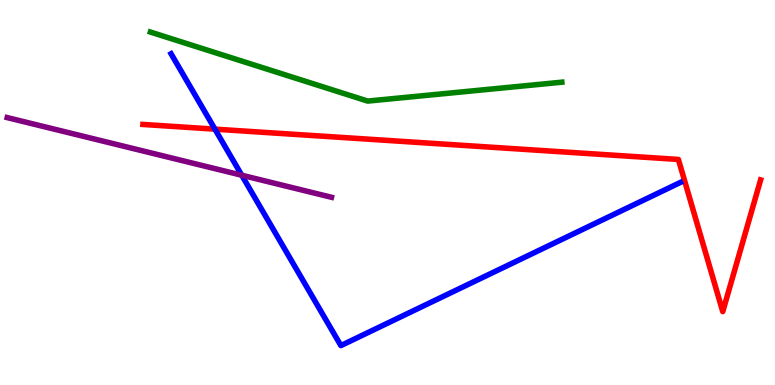[{'lines': ['blue', 'red'], 'intersections': [{'x': 2.77, 'y': 6.65}]}, {'lines': ['green', 'red'], 'intersections': []}, {'lines': ['purple', 'red'], 'intersections': []}, {'lines': ['blue', 'green'], 'intersections': []}, {'lines': ['blue', 'purple'], 'intersections': [{'x': 3.12, 'y': 5.45}]}, {'lines': ['green', 'purple'], 'intersections': []}]